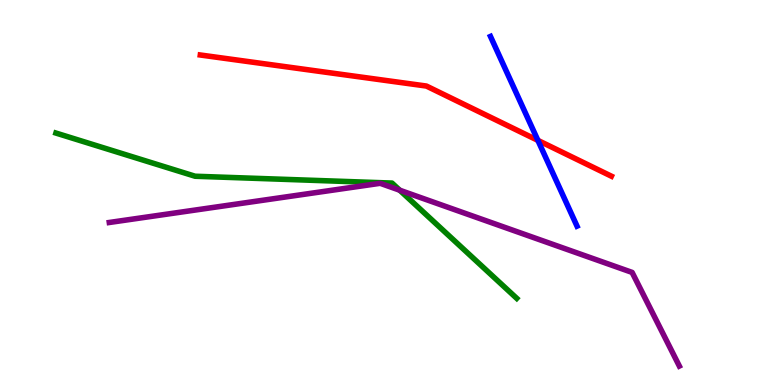[{'lines': ['blue', 'red'], 'intersections': [{'x': 6.94, 'y': 6.35}]}, {'lines': ['green', 'red'], 'intersections': []}, {'lines': ['purple', 'red'], 'intersections': []}, {'lines': ['blue', 'green'], 'intersections': []}, {'lines': ['blue', 'purple'], 'intersections': []}, {'lines': ['green', 'purple'], 'intersections': [{'x': 5.16, 'y': 5.06}]}]